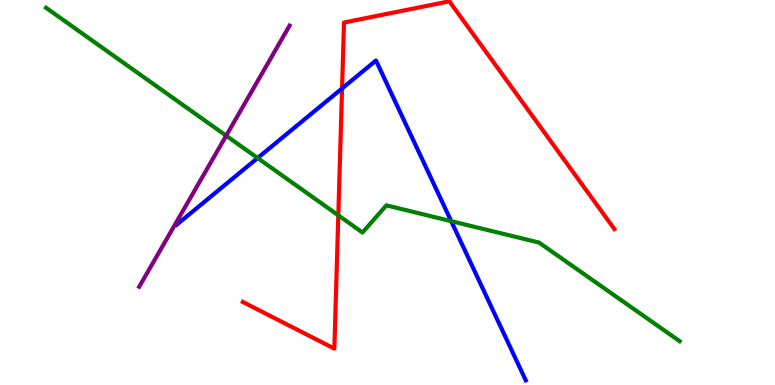[{'lines': ['blue', 'red'], 'intersections': [{'x': 4.41, 'y': 7.7}]}, {'lines': ['green', 'red'], 'intersections': [{'x': 4.37, 'y': 4.41}]}, {'lines': ['purple', 'red'], 'intersections': []}, {'lines': ['blue', 'green'], 'intersections': [{'x': 3.32, 'y': 5.9}, {'x': 5.82, 'y': 4.26}]}, {'lines': ['blue', 'purple'], 'intersections': []}, {'lines': ['green', 'purple'], 'intersections': [{'x': 2.92, 'y': 6.48}]}]